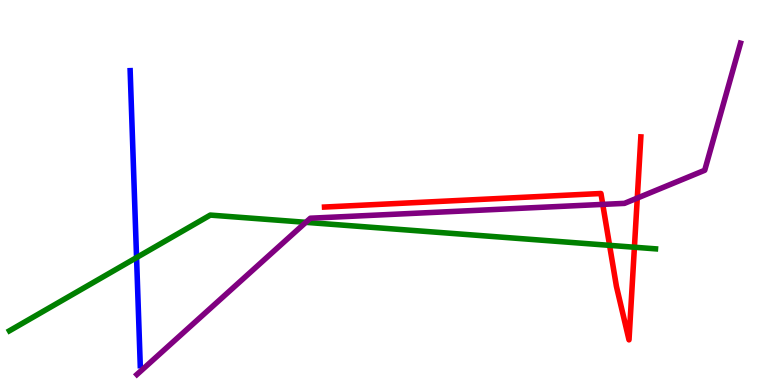[{'lines': ['blue', 'red'], 'intersections': []}, {'lines': ['green', 'red'], 'intersections': [{'x': 7.87, 'y': 3.63}, {'x': 8.19, 'y': 3.58}]}, {'lines': ['purple', 'red'], 'intersections': [{'x': 7.78, 'y': 4.69}, {'x': 8.22, 'y': 4.86}]}, {'lines': ['blue', 'green'], 'intersections': [{'x': 1.76, 'y': 3.31}]}, {'lines': ['blue', 'purple'], 'intersections': []}, {'lines': ['green', 'purple'], 'intersections': [{'x': 3.95, 'y': 4.23}]}]